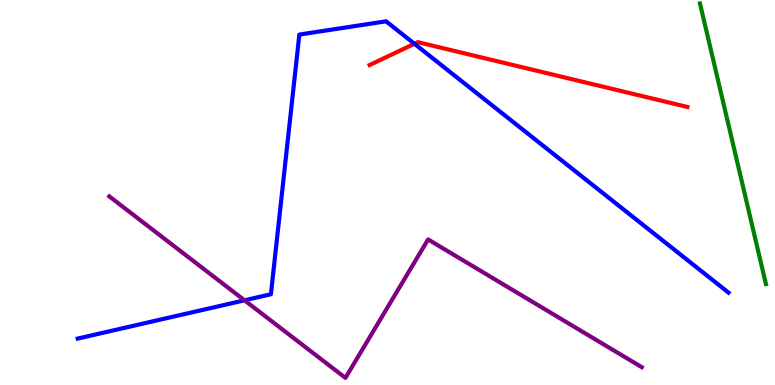[{'lines': ['blue', 'red'], 'intersections': [{'x': 5.35, 'y': 8.86}]}, {'lines': ['green', 'red'], 'intersections': []}, {'lines': ['purple', 'red'], 'intersections': []}, {'lines': ['blue', 'green'], 'intersections': []}, {'lines': ['blue', 'purple'], 'intersections': [{'x': 3.15, 'y': 2.2}]}, {'lines': ['green', 'purple'], 'intersections': []}]